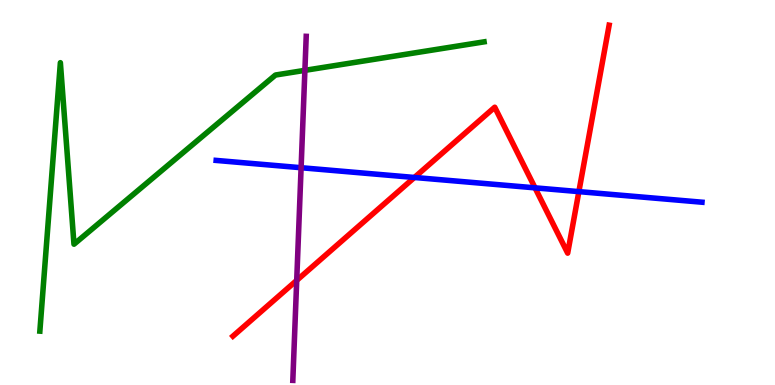[{'lines': ['blue', 'red'], 'intersections': [{'x': 5.35, 'y': 5.39}, {'x': 6.9, 'y': 5.12}, {'x': 7.47, 'y': 5.02}]}, {'lines': ['green', 'red'], 'intersections': []}, {'lines': ['purple', 'red'], 'intersections': [{'x': 3.83, 'y': 2.72}]}, {'lines': ['blue', 'green'], 'intersections': []}, {'lines': ['blue', 'purple'], 'intersections': [{'x': 3.89, 'y': 5.64}]}, {'lines': ['green', 'purple'], 'intersections': [{'x': 3.93, 'y': 8.17}]}]